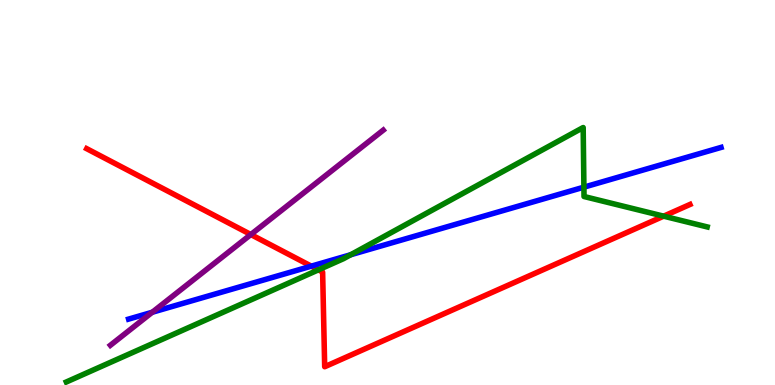[{'lines': ['blue', 'red'], 'intersections': [{'x': 4.02, 'y': 3.09}]}, {'lines': ['green', 'red'], 'intersections': [{'x': 4.11, 'y': 2.99}, {'x': 8.56, 'y': 4.39}]}, {'lines': ['purple', 'red'], 'intersections': [{'x': 3.24, 'y': 3.91}]}, {'lines': ['blue', 'green'], 'intersections': [{'x': 4.53, 'y': 3.38}, {'x': 7.53, 'y': 5.14}]}, {'lines': ['blue', 'purple'], 'intersections': [{'x': 1.96, 'y': 1.89}]}, {'lines': ['green', 'purple'], 'intersections': []}]